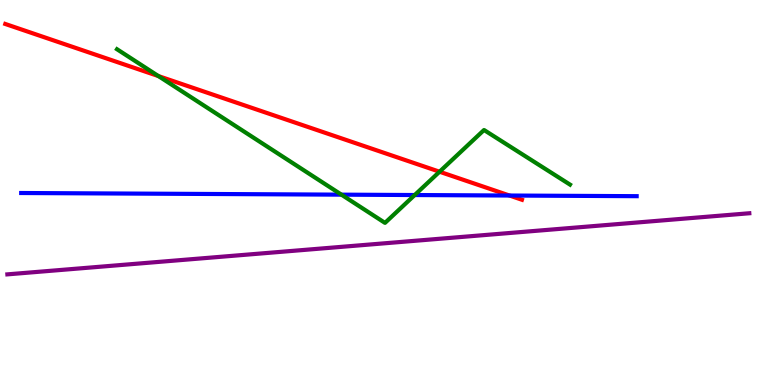[{'lines': ['blue', 'red'], 'intersections': [{'x': 6.57, 'y': 4.92}]}, {'lines': ['green', 'red'], 'intersections': [{'x': 2.04, 'y': 8.02}, {'x': 5.67, 'y': 5.54}]}, {'lines': ['purple', 'red'], 'intersections': []}, {'lines': ['blue', 'green'], 'intersections': [{'x': 4.41, 'y': 4.94}, {'x': 5.35, 'y': 4.93}]}, {'lines': ['blue', 'purple'], 'intersections': []}, {'lines': ['green', 'purple'], 'intersections': []}]